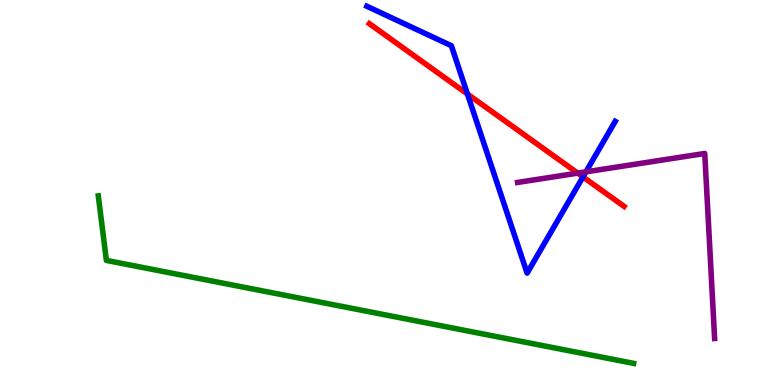[{'lines': ['blue', 'red'], 'intersections': [{'x': 6.03, 'y': 7.56}, {'x': 7.52, 'y': 5.41}]}, {'lines': ['green', 'red'], 'intersections': []}, {'lines': ['purple', 'red'], 'intersections': [{'x': 7.45, 'y': 5.5}]}, {'lines': ['blue', 'green'], 'intersections': []}, {'lines': ['blue', 'purple'], 'intersections': [{'x': 7.56, 'y': 5.54}]}, {'lines': ['green', 'purple'], 'intersections': []}]